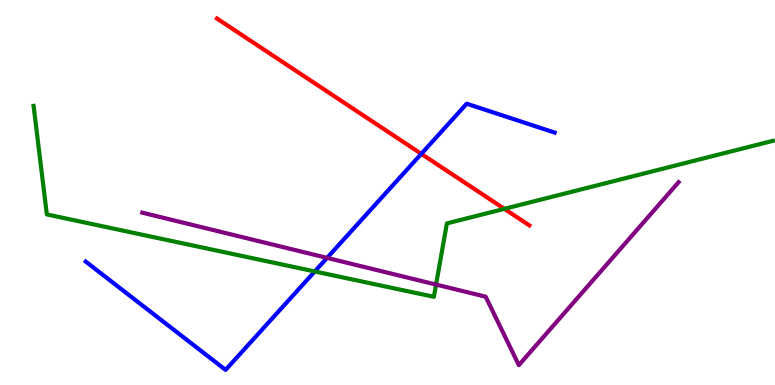[{'lines': ['blue', 'red'], 'intersections': [{'x': 5.44, 'y': 6.0}]}, {'lines': ['green', 'red'], 'intersections': [{'x': 6.51, 'y': 4.58}]}, {'lines': ['purple', 'red'], 'intersections': []}, {'lines': ['blue', 'green'], 'intersections': [{'x': 4.06, 'y': 2.95}]}, {'lines': ['blue', 'purple'], 'intersections': [{'x': 4.22, 'y': 3.3}]}, {'lines': ['green', 'purple'], 'intersections': [{'x': 5.63, 'y': 2.61}]}]